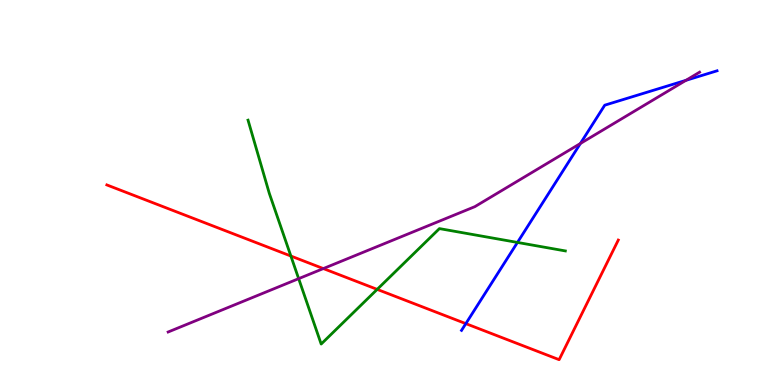[{'lines': ['blue', 'red'], 'intersections': [{'x': 6.01, 'y': 1.59}]}, {'lines': ['green', 'red'], 'intersections': [{'x': 3.75, 'y': 3.35}, {'x': 4.87, 'y': 2.48}]}, {'lines': ['purple', 'red'], 'intersections': [{'x': 4.17, 'y': 3.02}]}, {'lines': ['blue', 'green'], 'intersections': [{'x': 6.68, 'y': 3.7}]}, {'lines': ['blue', 'purple'], 'intersections': [{'x': 7.49, 'y': 6.27}, {'x': 8.85, 'y': 7.91}]}, {'lines': ['green', 'purple'], 'intersections': [{'x': 3.85, 'y': 2.76}]}]